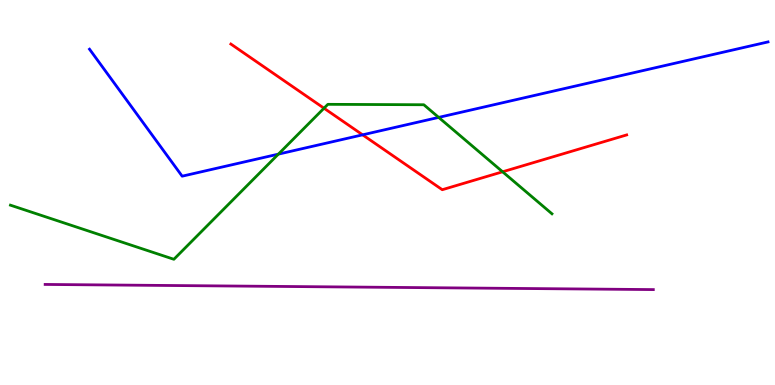[{'lines': ['blue', 'red'], 'intersections': [{'x': 4.68, 'y': 6.5}]}, {'lines': ['green', 'red'], 'intersections': [{'x': 4.18, 'y': 7.19}, {'x': 6.49, 'y': 5.54}]}, {'lines': ['purple', 'red'], 'intersections': []}, {'lines': ['blue', 'green'], 'intersections': [{'x': 3.59, 'y': 6.0}, {'x': 5.66, 'y': 6.95}]}, {'lines': ['blue', 'purple'], 'intersections': []}, {'lines': ['green', 'purple'], 'intersections': []}]